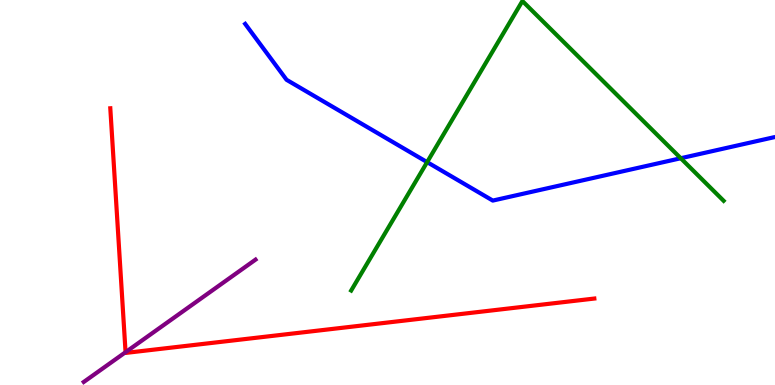[{'lines': ['blue', 'red'], 'intersections': []}, {'lines': ['green', 'red'], 'intersections': []}, {'lines': ['purple', 'red'], 'intersections': [{'x': 1.62, 'y': 0.852}]}, {'lines': ['blue', 'green'], 'intersections': [{'x': 5.51, 'y': 5.79}, {'x': 8.78, 'y': 5.89}]}, {'lines': ['blue', 'purple'], 'intersections': []}, {'lines': ['green', 'purple'], 'intersections': []}]